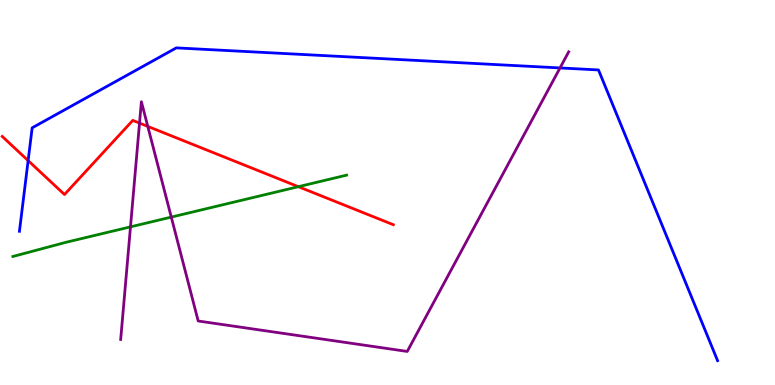[{'lines': ['blue', 'red'], 'intersections': [{'x': 0.363, 'y': 5.83}]}, {'lines': ['green', 'red'], 'intersections': [{'x': 3.85, 'y': 5.15}]}, {'lines': ['purple', 'red'], 'intersections': [{'x': 1.8, 'y': 6.8}, {'x': 1.91, 'y': 6.72}]}, {'lines': ['blue', 'green'], 'intersections': []}, {'lines': ['blue', 'purple'], 'intersections': [{'x': 7.23, 'y': 8.24}]}, {'lines': ['green', 'purple'], 'intersections': [{'x': 1.68, 'y': 4.11}, {'x': 2.21, 'y': 4.36}]}]